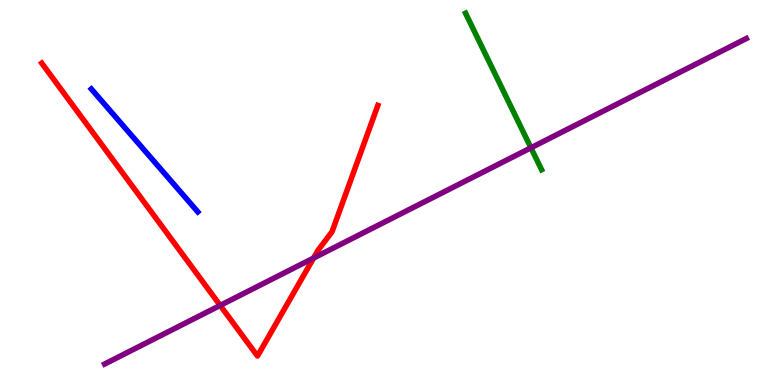[{'lines': ['blue', 'red'], 'intersections': []}, {'lines': ['green', 'red'], 'intersections': []}, {'lines': ['purple', 'red'], 'intersections': [{'x': 2.84, 'y': 2.07}, {'x': 4.05, 'y': 3.3}]}, {'lines': ['blue', 'green'], 'intersections': []}, {'lines': ['blue', 'purple'], 'intersections': []}, {'lines': ['green', 'purple'], 'intersections': [{'x': 6.85, 'y': 6.16}]}]